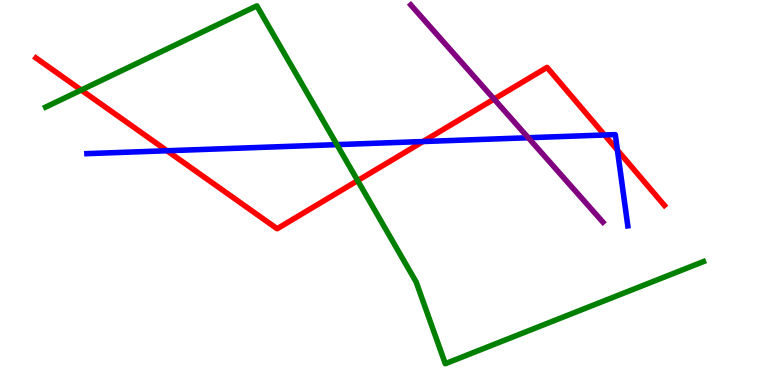[{'lines': ['blue', 'red'], 'intersections': [{'x': 2.16, 'y': 6.08}, {'x': 5.46, 'y': 6.32}, {'x': 7.8, 'y': 6.49}, {'x': 7.97, 'y': 6.1}]}, {'lines': ['green', 'red'], 'intersections': [{'x': 1.05, 'y': 7.66}, {'x': 4.61, 'y': 5.31}]}, {'lines': ['purple', 'red'], 'intersections': [{'x': 6.38, 'y': 7.43}]}, {'lines': ['blue', 'green'], 'intersections': [{'x': 4.35, 'y': 6.24}]}, {'lines': ['blue', 'purple'], 'intersections': [{'x': 6.82, 'y': 6.42}]}, {'lines': ['green', 'purple'], 'intersections': []}]